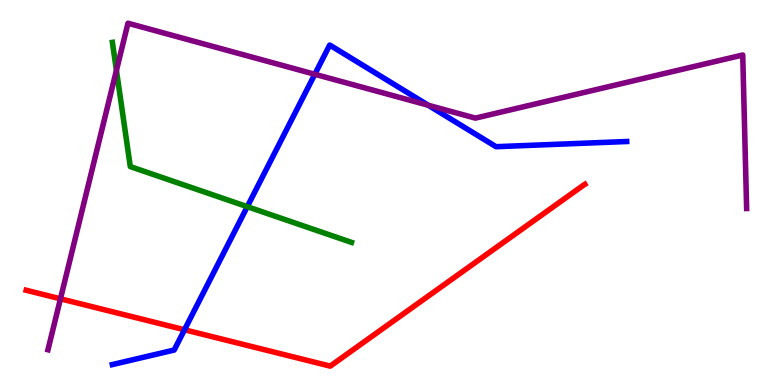[{'lines': ['blue', 'red'], 'intersections': [{'x': 2.38, 'y': 1.43}]}, {'lines': ['green', 'red'], 'intersections': []}, {'lines': ['purple', 'red'], 'intersections': [{'x': 0.78, 'y': 2.24}]}, {'lines': ['blue', 'green'], 'intersections': [{'x': 3.19, 'y': 4.63}]}, {'lines': ['blue', 'purple'], 'intersections': [{'x': 4.06, 'y': 8.07}, {'x': 5.53, 'y': 7.27}]}, {'lines': ['green', 'purple'], 'intersections': [{'x': 1.5, 'y': 8.17}]}]